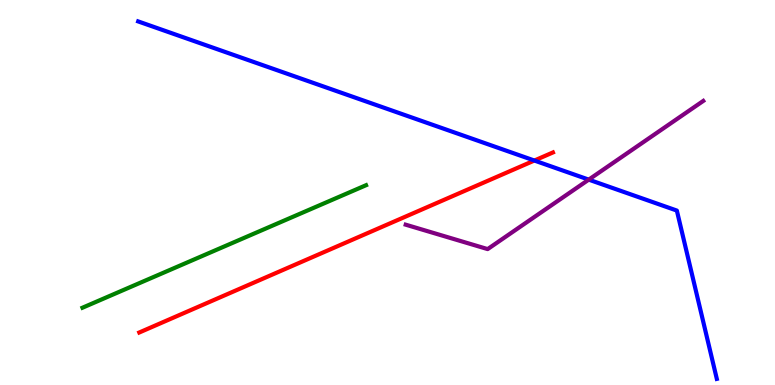[{'lines': ['blue', 'red'], 'intersections': [{'x': 6.9, 'y': 5.83}]}, {'lines': ['green', 'red'], 'intersections': []}, {'lines': ['purple', 'red'], 'intersections': []}, {'lines': ['blue', 'green'], 'intersections': []}, {'lines': ['blue', 'purple'], 'intersections': [{'x': 7.6, 'y': 5.33}]}, {'lines': ['green', 'purple'], 'intersections': []}]